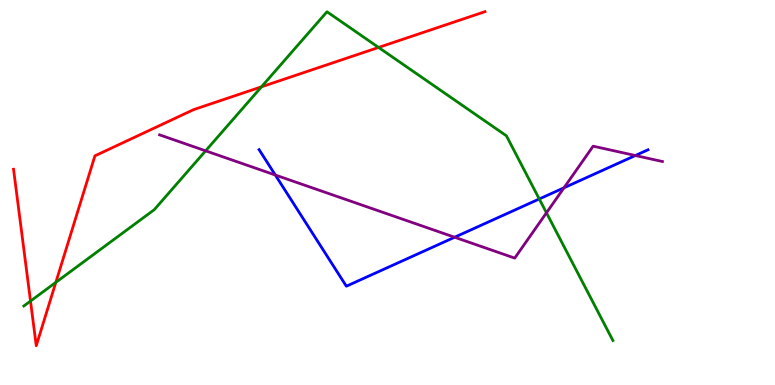[{'lines': ['blue', 'red'], 'intersections': []}, {'lines': ['green', 'red'], 'intersections': [{'x': 0.394, 'y': 2.18}, {'x': 0.72, 'y': 2.67}, {'x': 3.37, 'y': 7.75}, {'x': 4.88, 'y': 8.77}]}, {'lines': ['purple', 'red'], 'intersections': []}, {'lines': ['blue', 'green'], 'intersections': [{'x': 6.96, 'y': 4.83}]}, {'lines': ['blue', 'purple'], 'intersections': [{'x': 3.55, 'y': 5.45}, {'x': 5.87, 'y': 3.84}, {'x': 7.28, 'y': 5.12}, {'x': 8.2, 'y': 5.96}]}, {'lines': ['green', 'purple'], 'intersections': [{'x': 2.65, 'y': 6.08}, {'x': 7.05, 'y': 4.47}]}]